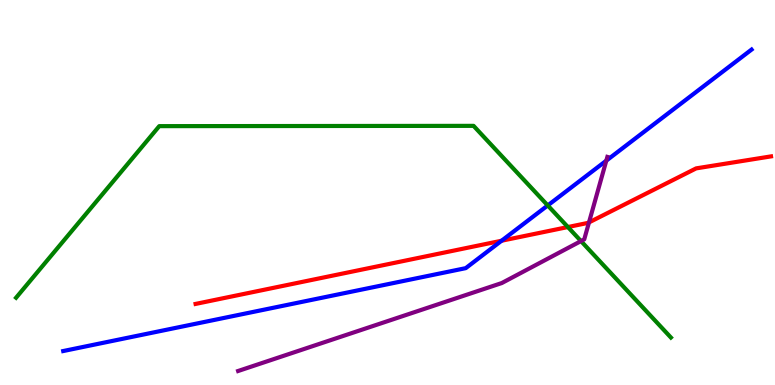[{'lines': ['blue', 'red'], 'intersections': [{'x': 6.47, 'y': 3.75}]}, {'lines': ['green', 'red'], 'intersections': [{'x': 7.33, 'y': 4.1}]}, {'lines': ['purple', 'red'], 'intersections': [{'x': 7.6, 'y': 4.22}]}, {'lines': ['blue', 'green'], 'intersections': [{'x': 7.07, 'y': 4.66}]}, {'lines': ['blue', 'purple'], 'intersections': [{'x': 7.82, 'y': 5.83}]}, {'lines': ['green', 'purple'], 'intersections': [{'x': 7.5, 'y': 3.74}]}]